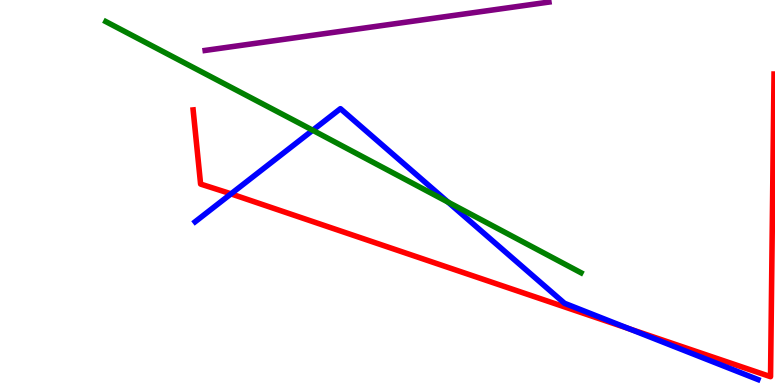[{'lines': ['blue', 'red'], 'intersections': [{'x': 2.98, 'y': 4.96}, {'x': 8.12, 'y': 1.46}]}, {'lines': ['green', 'red'], 'intersections': []}, {'lines': ['purple', 'red'], 'intersections': []}, {'lines': ['blue', 'green'], 'intersections': [{'x': 4.04, 'y': 6.62}, {'x': 5.78, 'y': 4.75}]}, {'lines': ['blue', 'purple'], 'intersections': []}, {'lines': ['green', 'purple'], 'intersections': []}]